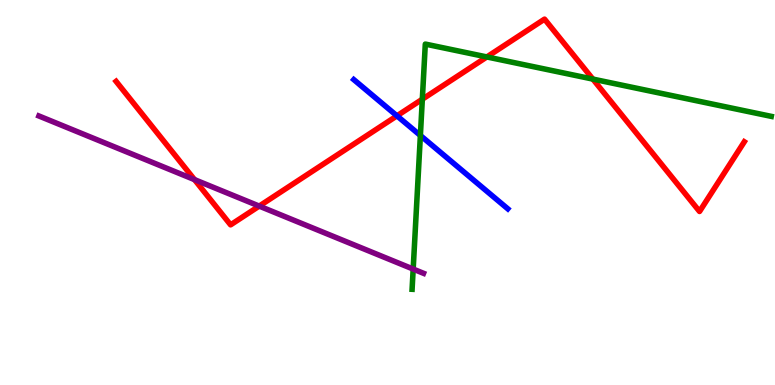[{'lines': ['blue', 'red'], 'intersections': [{'x': 5.12, 'y': 6.99}]}, {'lines': ['green', 'red'], 'intersections': [{'x': 5.45, 'y': 7.42}, {'x': 6.28, 'y': 8.52}, {'x': 7.65, 'y': 7.95}]}, {'lines': ['purple', 'red'], 'intersections': [{'x': 2.51, 'y': 5.33}, {'x': 3.34, 'y': 4.65}]}, {'lines': ['blue', 'green'], 'intersections': [{'x': 5.42, 'y': 6.48}]}, {'lines': ['blue', 'purple'], 'intersections': []}, {'lines': ['green', 'purple'], 'intersections': [{'x': 5.33, 'y': 3.01}]}]